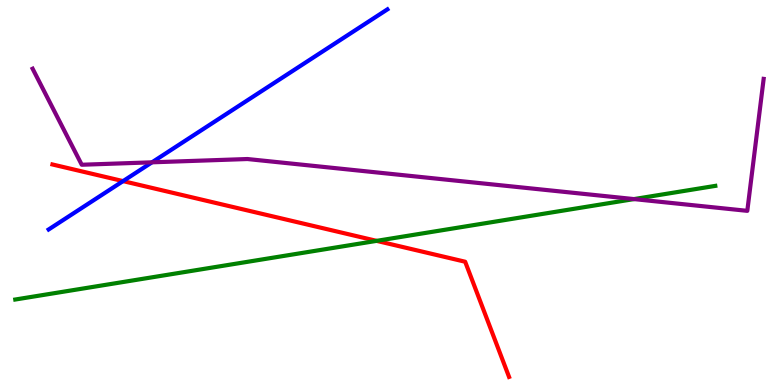[{'lines': ['blue', 'red'], 'intersections': [{'x': 1.59, 'y': 5.3}]}, {'lines': ['green', 'red'], 'intersections': [{'x': 4.86, 'y': 3.74}]}, {'lines': ['purple', 'red'], 'intersections': []}, {'lines': ['blue', 'green'], 'intersections': []}, {'lines': ['blue', 'purple'], 'intersections': [{'x': 1.96, 'y': 5.78}]}, {'lines': ['green', 'purple'], 'intersections': [{'x': 8.18, 'y': 4.83}]}]